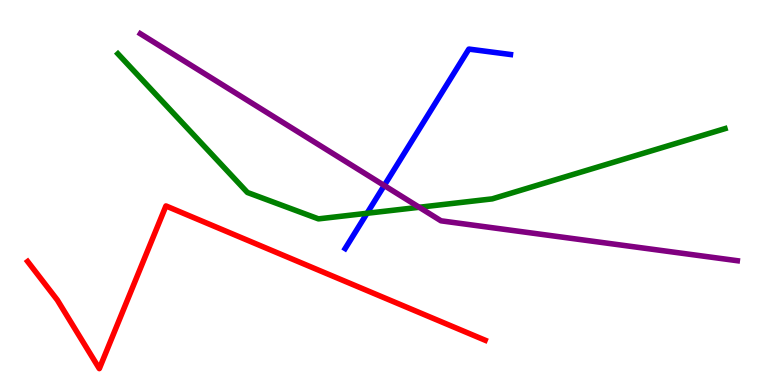[{'lines': ['blue', 'red'], 'intersections': []}, {'lines': ['green', 'red'], 'intersections': []}, {'lines': ['purple', 'red'], 'intersections': []}, {'lines': ['blue', 'green'], 'intersections': [{'x': 4.74, 'y': 4.46}]}, {'lines': ['blue', 'purple'], 'intersections': [{'x': 4.96, 'y': 5.18}]}, {'lines': ['green', 'purple'], 'intersections': [{'x': 5.41, 'y': 4.62}]}]